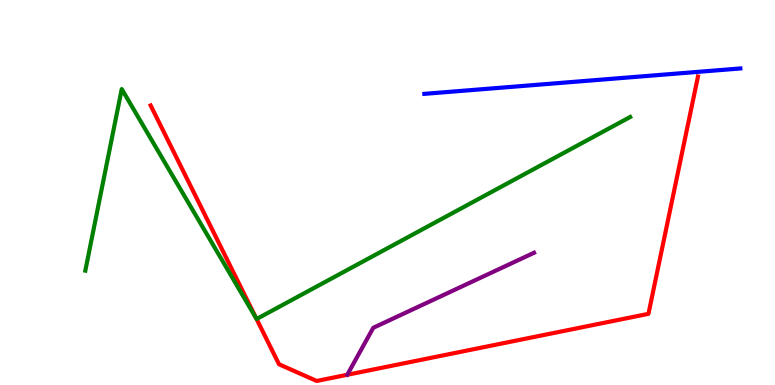[{'lines': ['blue', 'red'], 'intersections': []}, {'lines': ['green', 'red'], 'intersections': [{'x': 3.31, 'y': 1.72}]}, {'lines': ['purple', 'red'], 'intersections': []}, {'lines': ['blue', 'green'], 'intersections': []}, {'lines': ['blue', 'purple'], 'intersections': []}, {'lines': ['green', 'purple'], 'intersections': []}]